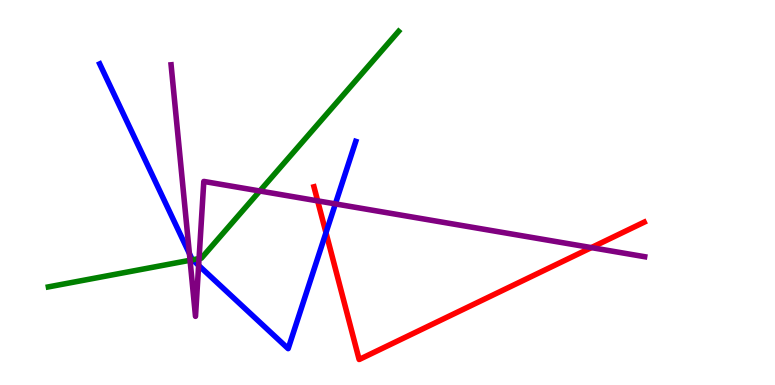[{'lines': ['blue', 'red'], 'intersections': [{'x': 4.21, 'y': 3.96}]}, {'lines': ['green', 'red'], 'intersections': []}, {'lines': ['purple', 'red'], 'intersections': [{'x': 4.1, 'y': 4.78}, {'x': 7.63, 'y': 3.57}]}, {'lines': ['blue', 'green'], 'intersections': [{'x': 2.48, 'y': 3.25}]}, {'lines': ['blue', 'purple'], 'intersections': [{'x': 2.44, 'y': 3.41}, {'x': 2.56, 'y': 3.11}, {'x': 4.33, 'y': 4.7}]}, {'lines': ['green', 'purple'], 'intersections': [{'x': 2.45, 'y': 3.24}, {'x': 2.57, 'y': 3.28}, {'x': 3.35, 'y': 5.04}]}]